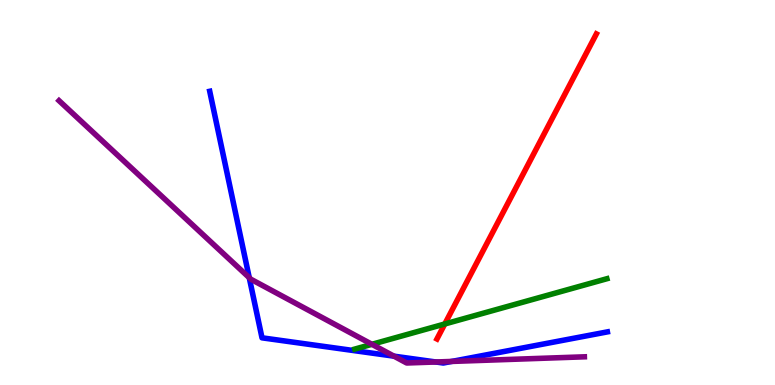[{'lines': ['blue', 'red'], 'intersections': []}, {'lines': ['green', 'red'], 'intersections': [{'x': 5.74, 'y': 1.59}]}, {'lines': ['purple', 'red'], 'intersections': []}, {'lines': ['blue', 'green'], 'intersections': []}, {'lines': ['blue', 'purple'], 'intersections': [{'x': 3.22, 'y': 2.79}, {'x': 5.08, 'y': 0.749}, {'x': 5.62, 'y': 0.598}, {'x': 5.83, 'y': 0.612}]}, {'lines': ['green', 'purple'], 'intersections': [{'x': 4.8, 'y': 1.06}]}]